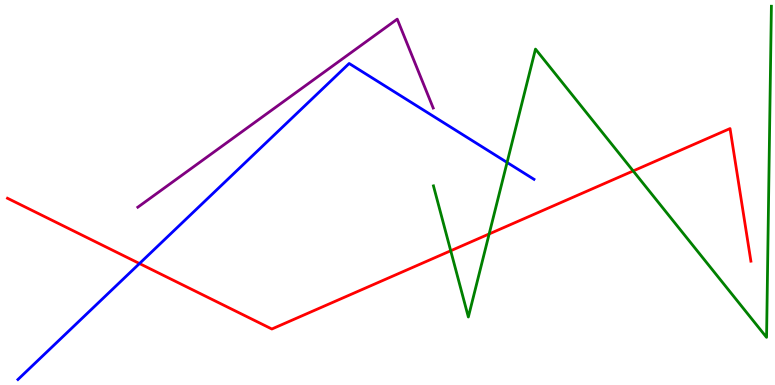[{'lines': ['blue', 'red'], 'intersections': [{'x': 1.8, 'y': 3.15}]}, {'lines': ['green', 'red'], 'intersections': [{'x': 5.82, 'y': 3.49}, {'x': 6.31, 'y': 3.92}, {'x': 8.17, 'y': 5.56}]}, {'lines': ['purple', 'red'], 'intersections': []}, {'lines': ['blue', 'green'], 'intersections': [{'x': 6.54, 'y': 5.78}]}, {'lines': ['blue', 'purple'], 'intersections': []}, {'lines': ['green', 'purple'], 'intersections': []}]